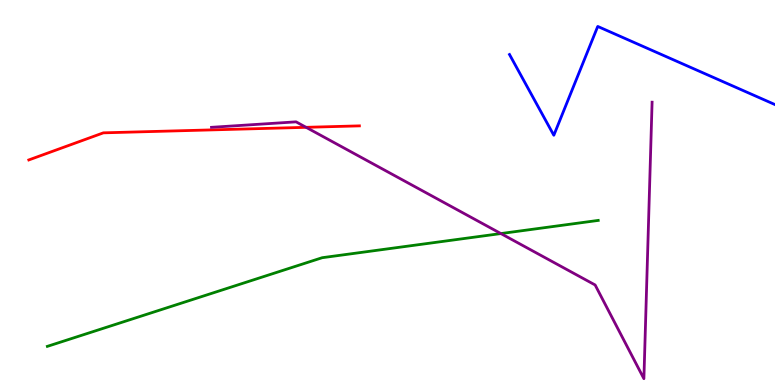[{'lines': ['blue', 'red'], 'intersections': []}, {'lines': ['green', 'red'], 'intersections': []}, {'lines': ['purple', 'red'], 'intersections': [{'x': 3.95, 'y': 6.69}]}, {'lines': ['blue', 'green'], 'intersections': []}, {'lines': ['blue', 'purple'], 'intersections': []}, {'lines': ['green', 'purple'], 'intersections': [{'x': 6.46, 'y': 3.93}]}]